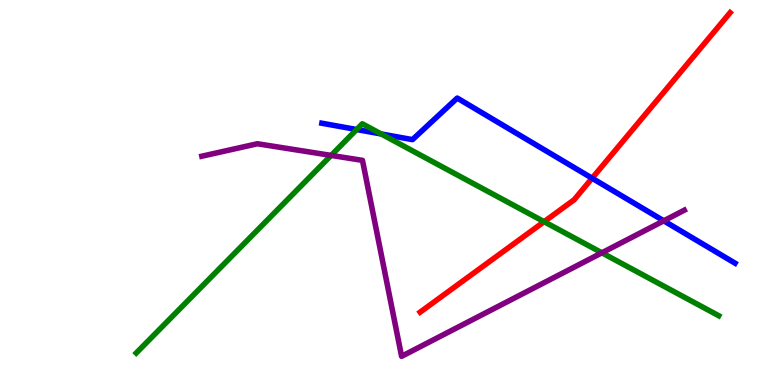[{'lines': ['blue', 'red'], 'intersections': [{'x': 7.64, 'y': 5.37}]}, {'lines': ['green', 'red'], 'intersections': [{'x': 7.02, 'y': 4.24}]}, {'lines': ['purple', 'red'], 'intersections': []}, {'lines': ['blue', 'green'], 'intersections': [{'x': 4.6, 'y': 6.64}, {'x': 4.92, 'y': 6.52}]}, {'lines': ['blue', 'purple'], 'intersections': [{'x': 8.56, 'y': 4.26}]}, {'lines': ['green', 'purple'], 'intersections': [{'x': 4.27, 'y': 5.96}, {'x': 7.77, 'y': 3.43}]}]